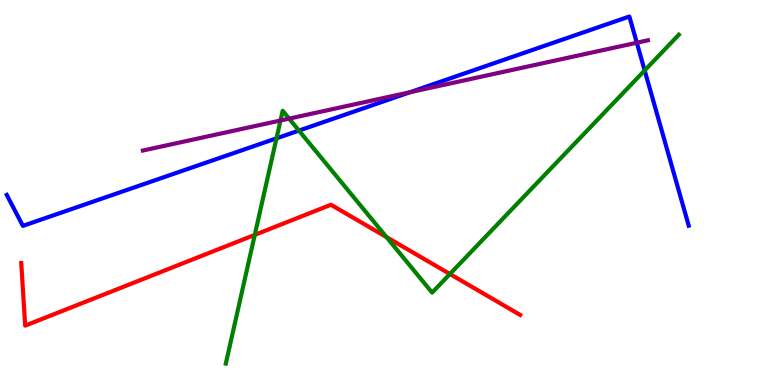[{'lines': ['blue', 'red'], 'intersections': []}, {'lines': ['green', 'red'], 'intersections': [{'x': 3.29, 'y': 3.9}, {'x': 4.99, 'y': 3.84}, {'x': 5.81, 'y': 2.88}]}, {'lines': ['purple', 'red'], 'intersections': []}, {'lines': ['blue', 'green'], 'intersections': [{'x': 3.57, 'y': 6.41}, {'x': 3.86, 'y': 6.61}, {'x': 8.32, 'y': 8.17}]}, {'lines': ['blue', 'purple'], 'intersections': [{'x': 5.29, 'y': 7.6}, {'x': 8.22, 'y': 8.89}]}, {'lines': ['green', 'purple'], 'intersections': [{'x': 3.62, 'y': 6.87}, {'x': 3.73, 'y': 6.92}]}]